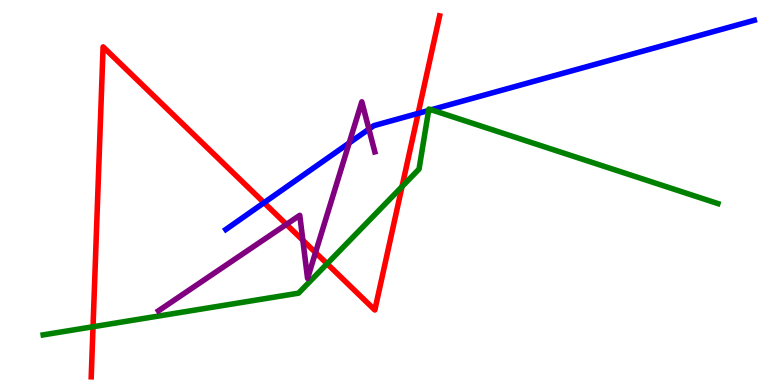[{'lines': ['blue', 'red'], 'intersections': [{'x': 3.41, 'y': 4.74}, {'x': 5.4, 'y': 7.05}]}, {'lines': ['green', 'red'], 'intersections': [{'x': 1.2, 'y': 1.51}, {'x': 4.22, 'y': 3.15}, {'x': 5.19, 'y': 5.15}]}, {'lines': ['purple', 'red'], 'intersections': [{'x': 3.7, 'y': 4.17}, {'x': 3.91, 'y': 3.76}, {'x': 4.07, 'y': 3.44}]}, {'lines': ['blue', 'green'], 'intersections': [{'x': 5.53, 'y': 7.13}, {'x': 5.56, 'y': 7.15}]}, {'lines': ['blue', 'purple'], 'intersections': [{'x': 4.51, 'y': 6.29}, {'x': 4.76, 'y': 6.65}]}, {'lines': ['green', 'purple'], 'intersections': []}]